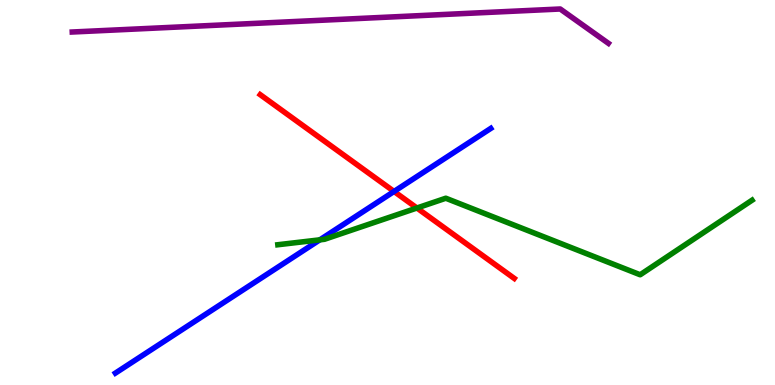[{'lines': ['blue', 'red'], 'intersections': [{'x': 5.08, 'y': 5.03}]}, {'lines': ['green', 'red'], 'intersections': [{'x': 5.38, 'y': 4.6}]}, {'lines': ['purple', 'red'], 'intersections': []}, {'lines': ['blue', 'green'], 'intersections': [{'x': 4.13, 'y': 3.77}]}, {'lines': ['blue', 'purple'], 'intersections': []}, {'lines': ['green', 'purple'], 'intersections': []}]